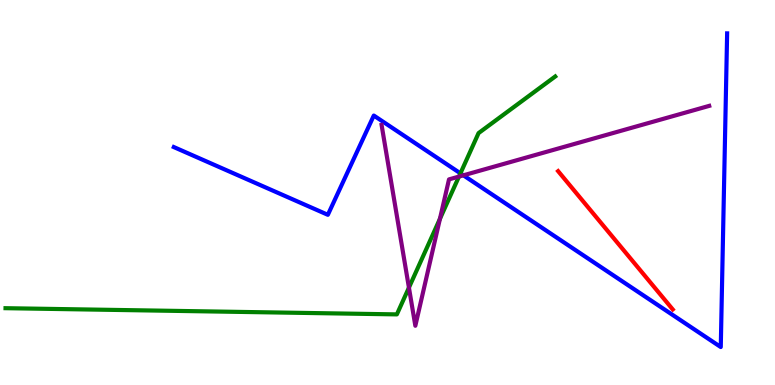[{'lines': ['blue', 'red'], 'intersections': []}, {'lines': ['green', 'red'], 'intersections': []}, {'lines': ['purple', 'red'], 'intersections': []}, {'lines': ['blue', 'green'], 'intersections': [{'x': 5.94, 'y': 5.5}]}, {'lines': ['blue', 'purple'], 'intersections': [{'x': 5.98, 'y': 5.45}]}, {'lines': ['green', 'purple'], 'intersections': [{'x': 5.28, 'y': 2.53}, {'x': 5.68, 'y': 4.32}, {'x': 5.92, 'y': 5.41}]}]